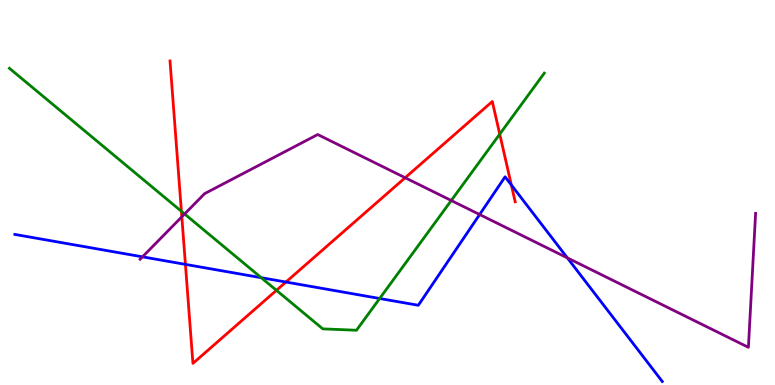[{'lines': ['blue', 'red'], 'intersections': [{'x': 2.39, 'y': 3.13}, {'x': 3.69, 'y': 2.67}, {'x': 6.6, 'y': 5.2}]}, {'lines': ['green', 'red'], 'intersections': [{'x': 2.34, 'y': 4.51}, {'x': 3.57, 'y': 2.46}, {'x': 6.45, 'y': 6.52}]}, {'lines': ['purple', 'red'], 'intersections': [{'x': 2.35, 'y': 4.37}, {'x': 5.23, 'y': 5.38}]}, {'lines': ['blue', 'green'], 'intersections': [{'x': 3.37, 'y': 2.79}, {'x': 4.9, 'y': 2.25}]}, {'lines': ['blue', 'purple'], 'intersections': [{'x': 1.84, 'y': 3.33}, {'x': 6.19, 'y': 4.43}, {'x': 7.32, 'y': 3.3}]}, {'lines': ['green', 'purple'], 'intersections': [{'x': 2.38, 'y': 4.44}, {'x': 5.82, 'y': 4.79}]}]